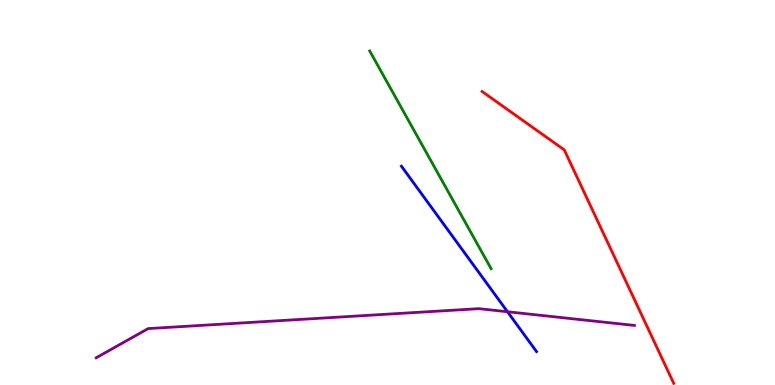[{'lines': ['blue', 'red'], 'intersections': []}, {'lines': ['green', 'red'], 'intersections': []}, {'lines': ['purple', 'red'], 'intersections': []}, {'lines': ['blue', 'green'], 'intersections': []}, {'lines': ['blue', 'purple'], 'intersections': [{'x': 6.55, 'y': 1.9}]}, {'lines': ['green', 'purple'], 'intersections': []}]